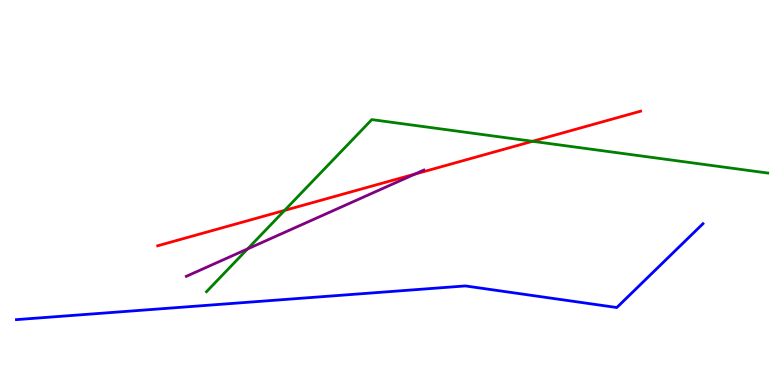[{'lines': ['blue', 'red'], 'intersections': []}, {'lines': ['green', 'red'], 'intersections': [{'x': 3.67, 'y': 4.53}, {'x': 6.87, 'y': 6.33}]}, {'lines': ['purple', 'red'], 'intersections': [{'x': 5.35, 'y': 5.48}]}, {'lines': ['blue', 'green'], 'intersections': []}, {'lines': ['blue', 'purple'], 'intersections': []}, {'lines': ['green', 'purple'], 'intersections': [{'x': 3.19, 'y': 3.53}]}]